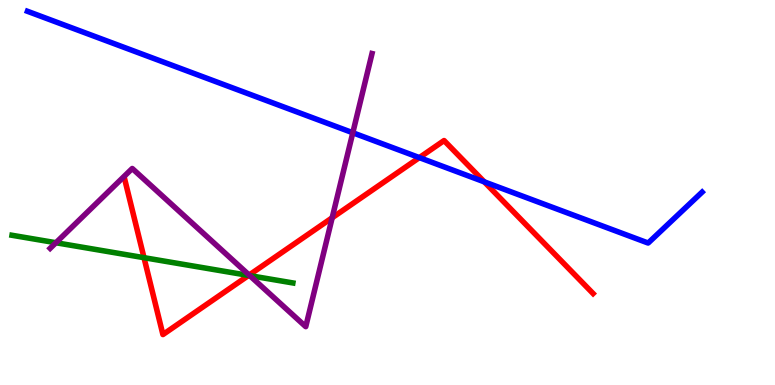[{'lines': ['blue', 'red'], 'intersections': [{'x': 5.41, 'y': 5.91}, {'x': 6.25, 'y': 5.28}]}, {'lines': ['green', 'red'], 'intersections': [{'x': 1.86, 'y': 3.31}, {'x': 3.21, 'y': 2.85}]}, {'lines': ['purple', 'red'], 'intersections': [{'x': 3.21, 'y': 2.86}, {'x': 4.29, 'y': 4.34}]}, {'lines': ['blue', 'green'], 'intersections': []}, {'lines': ['blue', 'purple'], 'intersections': [{'x': 4.55, 'y': 6.55}]}, {'lines': ['green', 'purple'], 'intersections': [{'x': 0.722, 'y': 3.7}, {'x': 3.22, 'y': 2.84}]}]